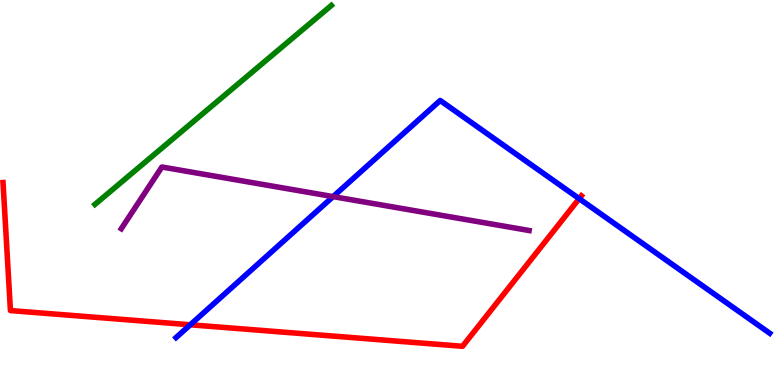[{'lines': ['blue', 'red'], 'intersections': [{'x': 2.46, 'y': 1.56}, {'x': 7.47, 'y': 4.84}]}, {'lines': ['green', 'red'], 'intersections': []}, {'lines': ['purple', 'red'], 'intersections': []}, {'lines': ['blue', 'green'], 'intersections': []}, {'lines': ['blue', 'purple'], 'intersections': [{'x': 4.3, 'y': 4.89}]}, {'lines': ['green', 'purple'], 'intersections': []}]